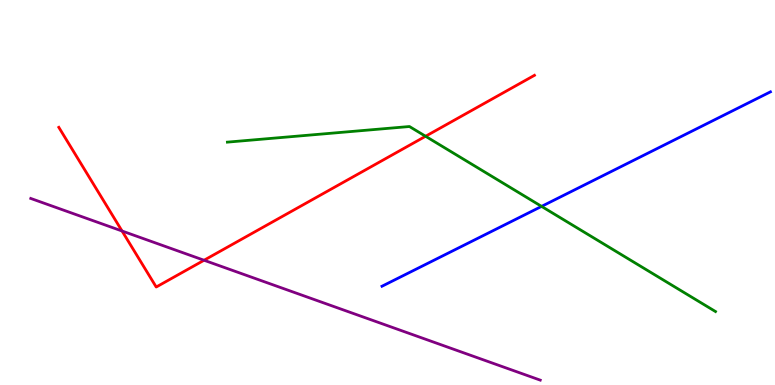[{'lines': ['blue', 'red'], 'intersections': []}, {'lines': ['green', 'red'], 'intersections': [{'x': 5.49, 'y': 6.46}]}, {'lines': ['purple', 'red'], 'intersections': [{'x': 1.57, 'y': 4.0}, {'x': 2.63, 'y': 3.24}]}, {'lines': ['blue', 'green'], 'intersections': [{'x': 6.99, 'y': 4.64}]}, {'lines': ['blue', 'purple'], 'intersections': []}, {'lines': ['green', 'purple'], 'intersections': []}]